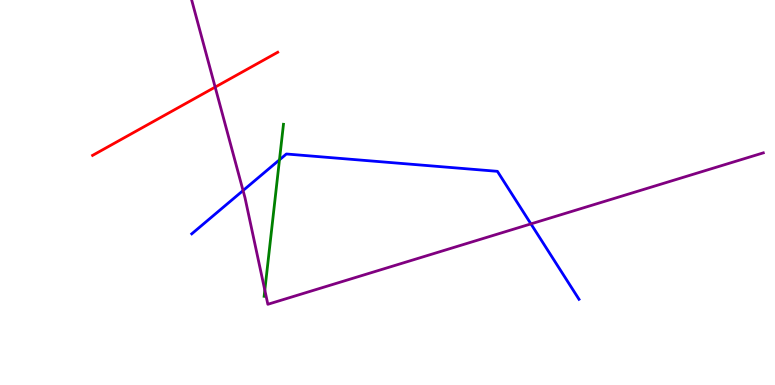[{'lines': ['blue', 'red'], 'intersections': []}, {'lines': ['green', 'red'], 'intersections': []}, {'lines': ['purple', 'red'], 'intersections': [{'x': 2.78, 'y': 7.74}]}, {'lines': ['blue', 'green'], 'intersections': [{'x': 3.61, 'y': 5.85}]}, {'lines': ['blue', 'purple'], 'intersections': [{'x': 3.14, 'y': 5.05}, {'x': 6.85, 'y': 4.18}]}, {'lines': ['green', 'purple'], 'intersections': [{'x': 3.42, 'y': 2.46}]}]